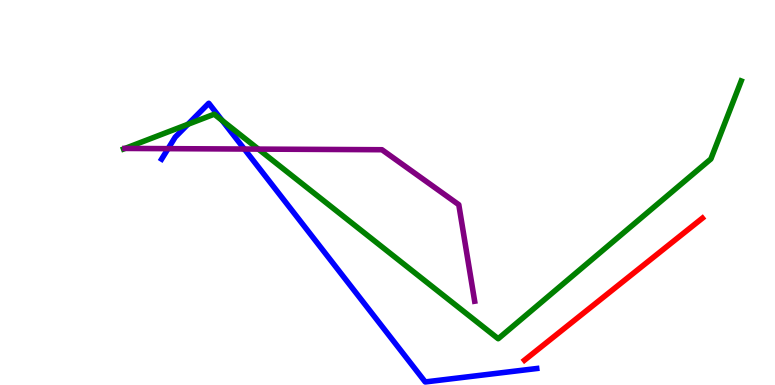[{'lines': ['blue', 'red'], 'intersections': []}, {'lines': ['green', 'red'], 'intersections': []}, {'lines': ['purple', 'red'], 'intersections': []}, {'lines': ['blue', 'green'], 'intersections': [{'x': 2.42, 'y': 6.77}, {'x': 2.87, 'y': 6.87}]}, {'lines': ['blue', 'purple'], 'intersections': [{'x': 2.17, 'y': 6.14}, {'x': 3.15, 'y': 6.13}]}, {'lines': ['green', 'purple'], 'intersections': [{'x': 1.61, 'y': 6.14}, {'x': 3.33, 'y': 6.13}]}]